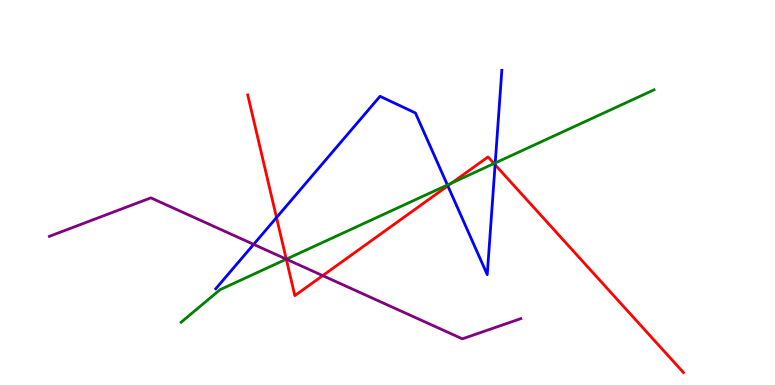[{'lines': ['blue', 'red'], 'intersections': [{'x': 3.57, 'y': 4.35}, {'x': 5.78, 'y': 5.17}, {'x': 6.39, 'y': 5.72}]}, {'lines': ['green', 'red'], 'intersections': [{'x': 3.69, 'y': 3.27}, {'x': 5.83, 'y': 5.25}, {'x': 6.37, 'y': 5.75}]}, {'lines': ['purple', 'red'], 'intersections': [{'x': 3.69, 'y': 3.27}, {'x': 4.16, 'y': 2.84}]}, {'lines': ['blue', 'green'], 'intersections': [{'x': 5.77, 'y': 5.2}, {'x': 6.39, 'y': 5.77}]}, {'lines': ['blue', 'purple'], 'intersections': [{'x': 3.27, 'y': 3.65}]}, {'lines': ['green', 'purple'], 'intersections': [{'x': 3.69, 'y': 3.27}]}]